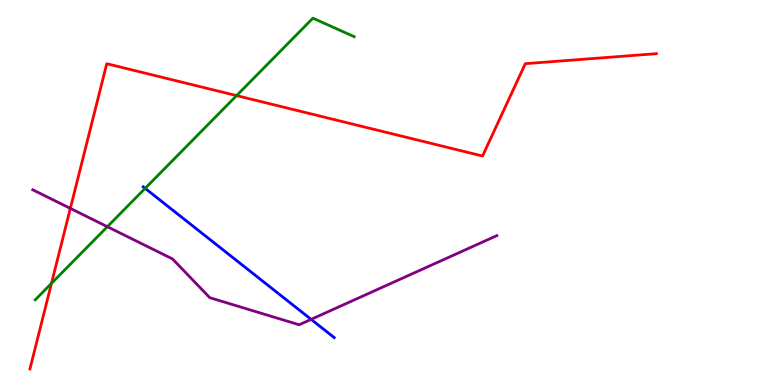[{'lines': ['blue', 'red'], 'intersections': []}, {'lines': ['green', 'red'], 'intersections': [{'x': 0.664, 'y': 2.64}, {'x': 3.05, 'y': 7.52}]}, {'lines': ['purple', 'red'], 'intersections': [{'x': 0.908, 'y': 4.59}]}, {'lines': ['blue', 'green'], 'intersections': [{'x': 1.87, 'y': 5.11}]}, {'lines': ['blue', 'purple'], 'intersections': [{'x': 4.01, 'y': 1.7}]}, {'lines': ['green', 'purple'], 'intersections': [{'x': 1.39, 'y': 4.11}]}]